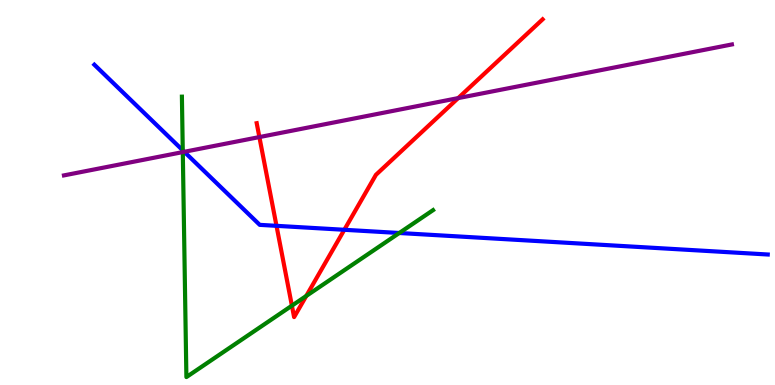[{'lines': ['blue', 'red'], 'intersections': [{'x': 3.57, 'y': 4.13}, {'x': 4.44, 'y': 4.03}]}, {'lines': ['green', 'red'], 'intersections': [{'x': 3.77, 'y': 2.06}, {'x': 3.95, 'y': 2.31}]}, {'lines': ['purple', 'red'], 'intersections': [{'x': 3.35, 'y': 6.44}, {'x': 5.91, 'y': 7.45}]}, {'lines': ['blue', 'green'], 'intersections': [{'x': 2.36, 'y': 6.1}, {'x': 5.15, 'y': 3.95}]}, {'lines': ['blue', 'purple'], 'intersections': [{'x': 2.38, 'y': 6.06}]}, {'lines': ['green', 'purple'], 'intersections': [{'x': 2.36, 'y': 6.05}]}]